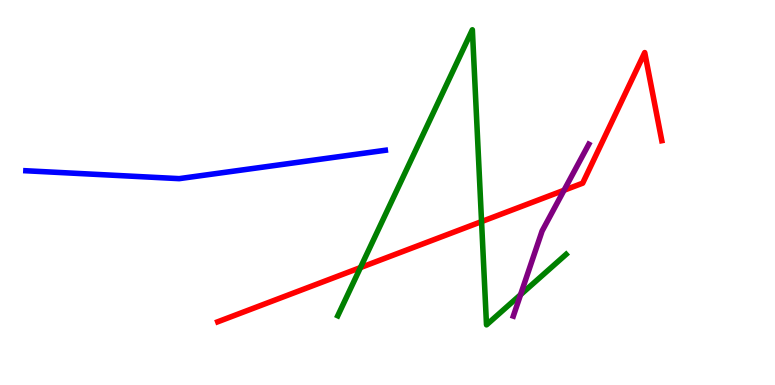[{'lines': ['blue', 'red'], 'intersections': []}, {'lines': ['green', 'red'], 'intersections': [{'x': 4.65, 'y': 3.05}, {'x': 6.21, 'y': 4.24}]}, {'lines': ['purple', 'red'], 'intersections': [{'x': 7.28, 'y': 5.06}]}, {'lines': ['blue', 'green'], 'intersections': []}, {'lines': ['blue', 'purple'], 'intersections': []}, {'lines': ['green', 'purple'], 'intersections': [{'x': 6.72, 'y': 2.35}]}]